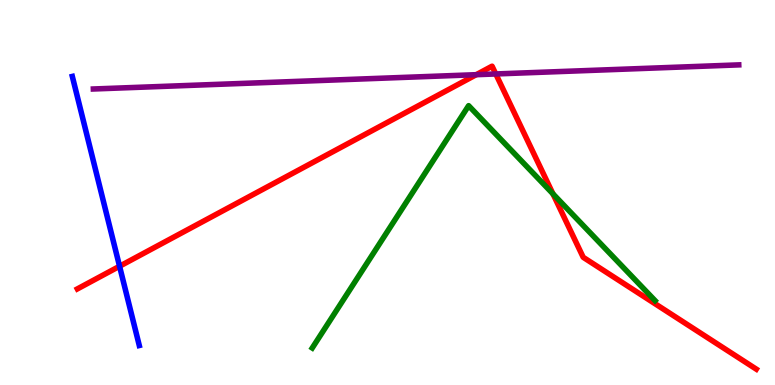[{'lines': ['blue', 'red'], 'intersections': [{'x': 1.54, 'y': 3.08}]}, {'lines': ['green', 'red'], 'intersections': [{'x': 7.13, 'y': 4.96}]}, {'lines': ['purple', 'red'], 'intersections': [{'x': 6.15, 'y': 8.06}, {'x': 6.4, 'y': 8.08}]}, {'lines': ['blue', 'green'], 'intersections': []}, {'lines': ['blue', 'purple'], 'intersections': []}, {'lines': ['green', 'purple'], 'intersections': []}]